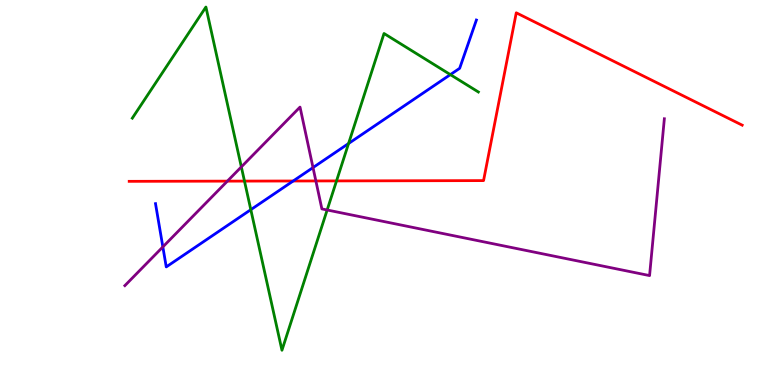[{'lines': ['blue', 'red'], 'intersections': [{'x': 3.78, 'y': 5.3}]}, {'lines': ['green', 'red'], 'intersections': [{'x': 3.15, 'y': 5.3}, {'x': 4.34, 'y': 5.3}]}, {'lines': ['purple', 'red'], 'intersections': [{'x': 2.93, 'y': 5.3}, {'x': 4.08, 'y': 5.3}]}, {'lines': ['blue', 'green'], 'intersections': [{'x': 3.24, 'y': 4.55}, {'x': 4.5, 'y': 6.27}, {'x': 5.81, 'y': 8.06}]}, {'lines': ['blue', 'purple'], 'intersections': [{'x': 2.1, 'y': 3.59}, {'x': 4.04, 'y': 5.65}]}, {'lines': ['green', 'purple'], 'intersections': [{'x': 3.11, 'y': 5.66}, {'x': 4.22, 'y': 4.55}]}]